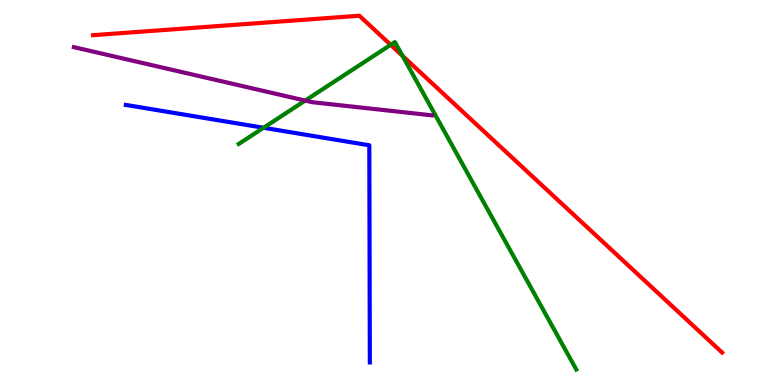[{'lines': ['blue', 'red'], 'intersections': []}, {'lines': ['green', 'red'], 'intersections': [{'x': 5.04, 'y': 8.84}, {'x': 5.19, 'y': 8.55}]}, {'lines': ['purple', 'red'], 'intersections': []}, {'lines': ['blue', 'green'], 'intersections': [{'x': 3.4, 'y': 6.68}]}, {'lines': ['blue', 'purple'], 'intersections': []}, {'lines': ['green', 'purple'], 'intersections': [{'x': 3.94, 'y': 7.39}]}]